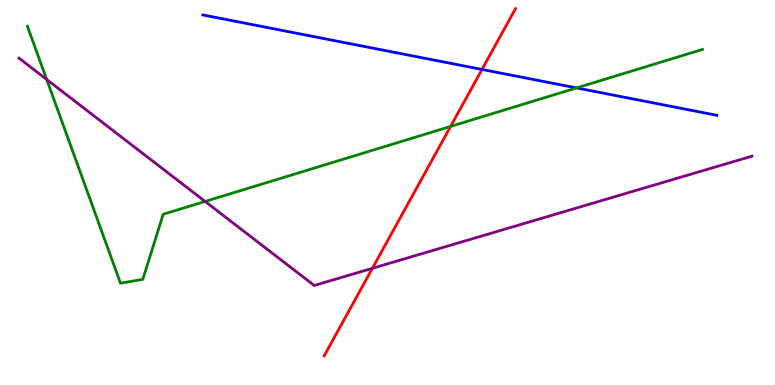[{'lines': ['blue', 'red'], 'intersections': [{'x': 6.22, 'y': 8.2}]}, {'lines': ['green', 'red'], 'intersections': [{'x': 5.81, 'y': 6.72}]}, {'lines': ['purple', 'red'], 'intersections': [{'x': 4.81, 'y': 3.03}]}, {'lines': ['blue', 'green'], 'intersections': [{'x': 7.44, 'y': 7.72}]}, {'lines': ['blue', 'purple'], 'intersections': []}, {'lines': ['green', 'purple'], 'intersections': [{'x': 0.603, 'y': 7.94}, {'x': 2.65, 'y': 4.77}]}]